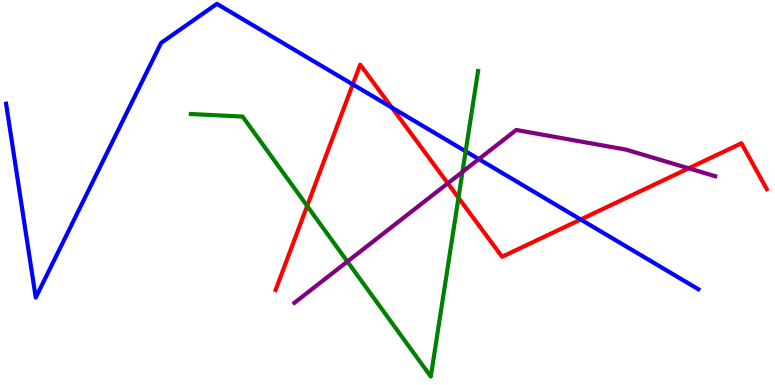[{'lines': ['blue', 'red'], 'intersections': [{'x': 4.55, 'y': 7.81}, {'x': 5.06, 'y': 7.21}, {'x': 7.49, 'y': 4.3}]}, {'lines': ['green', 'red'], 'intersections': [{'x': 3.96, 'y': 4.65}, {'x': 5.92, 'y': 4.86}]}, {'lines': ['purple', 'red'], 'intersections': [{'x': 5.78, 'y': 5.24}, {'x': 8.89, 'y': 5.63}]}, {'lines': ['blue', 'green'], 'intersections': [{'x': 6.01, 'y': 6.07}]}, {'lines': ['blue', 'purple'], 'intersections': [{'x': 6.18, 'y': 5.87}]}, {'lines': ['green', 'purple'], 'intersections': [{'x': 4.48, 'y': 3.21}, {'x': 5.97, 'y': 5.54}]}]